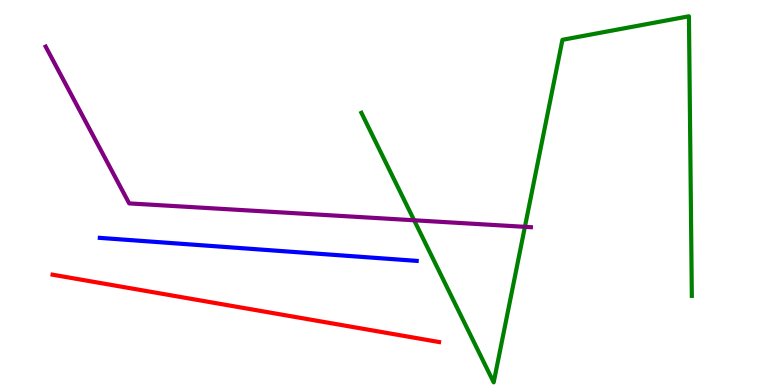[{'lines': ['blue', 'red'], 'intersections': []}, {'lines': ['green', 'red'], 'intersections': []}, {'lines': ['purple', 'red'], 'intersections': []}, {'lines': ['blue', 'green'], 'intersections': []}, {'lines': ['blue', 'purple'], 'intersections': []}, {'lines': ['green', 'purple'], 'intersections': [{'x': 5.34, 'y': 4.28}, {'x': 6.77, 'y': 4.11}]}]